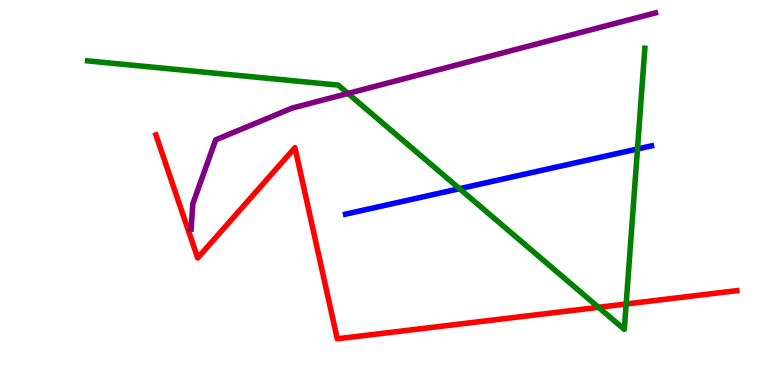[{'lines': ['blue', 'red'], 'intersections': []}, {'lines': ['green', 'red'], 'intersections': [{'x': 7.72, 'y': 2.02}, {'x': 8.08, 'y': 2.1}]}, {'lines': ['purple', 'red'], 'intersections': []}, {'lines': ['blue', 'green'], 'intersections': [{'x': 5.93, 'y': 5.1}, {'x': 8.23, 'y': 6.13}]}, {'lines': ['blue', 'purple'], 'intersections': []}, {'lines': ['green', 'purple'], 'intersections': [{'x': 4.49, 'y': 7.57}]}]